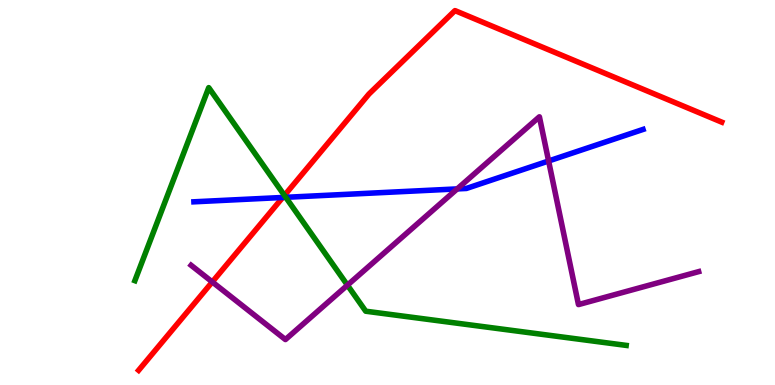[{'lines': ['blue', 'red'], 'intersections': [{'x': 3.65, 'y': 4.87}]}, {'lines': ['green', 'red'], 'intersections': [{'x': 3.67, 'y': 4.92}]}, {'lines': ['purple', 'red'], 'intersections': [{'x': 2.74, 'y': 2.68}]}, {'lines': ['blue', 'green'], 'intersections': [{'x': 3.69, 'y': 4.88}]}, {'lines': ['blue', 'purple'], 'intersections': [{'x': 5.9, 'y': 5.09}, {'x': 7.08, 'y': 5.82}]}, {'lines': ['green', 'purple'], 'intersections': [{'x': 4.48, 'y': 2.59}]}]